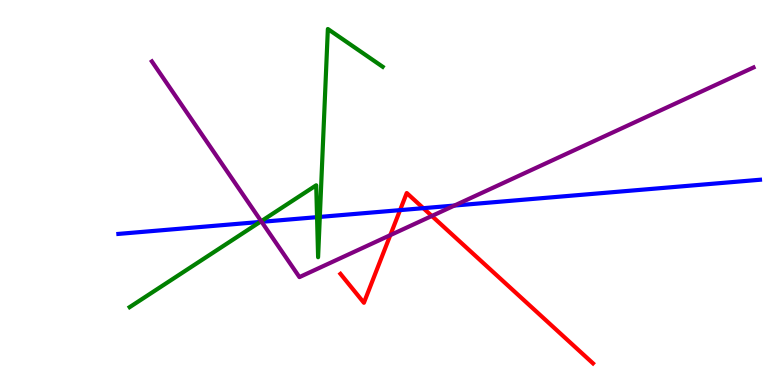[{'lines': ['blue', 'red'], 'intersections': [{'x': 5.16, 'y': 4.54}, {'x': 5.46, 'y': 4.59}]}, {'lines': ['green', 'red'], 'intersections': []}, {'lines': ['purple', 'red'], 'intersections': [{'x': 5.04, 'y': 3.89}, {'x': 5.57, 'y': 4.39}]}, {'lines': ['blue', 'green'], 'intersections': [{'x': 3.36, 'y': 4.23}, {'x': 4.09, 'y': 4.36}, {'x': 4.13, 'y': 4.37}]}, {'lines': ['blue', 'purple'], 'intersections': [{'x': 3.38, 'y': 4.24}, {'x': 5.86, 'y': 4.66}]}, {'lines': ['green', 'purple'], 'intersections': [{'x': 3.37, 'y': 4.25}]}]